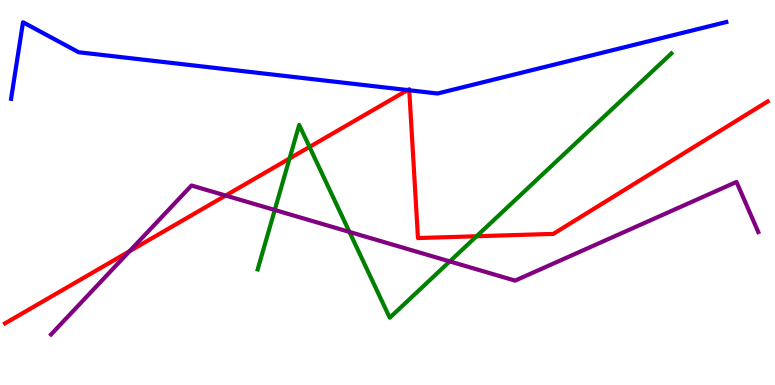[{'lines': ['blue', 'red'], 'intersections': [{'x': 5.26, 'y': 7.66}, {'x': 5.28, 'y': 7.66}]}, {'lines': ['green', 'red'], 'intersections': [{'x': 3.74, 'y': 5.88}, {'x': 3.99, 'y': 6.18}, {'x': 6.15, 'y': 3.86}]}, {'lines': ['purple', 'red'], 'intersections': [{'x': 1.67, 'y': 3.47}, {'x': 2.91, 'y': 4.92}]}, {'lines': ['blue', 'green'], 'intersections': []}, {'lines': ['blue', 'purple'], 'intersections': []}, {'lines': ['green', 'purple'], 'intersections': [{'x': 3.55, 'y': 4.55}, {'x': 4.51, 'y': 3.98}, {'x': 5.8, 'y': 3.21}]}]